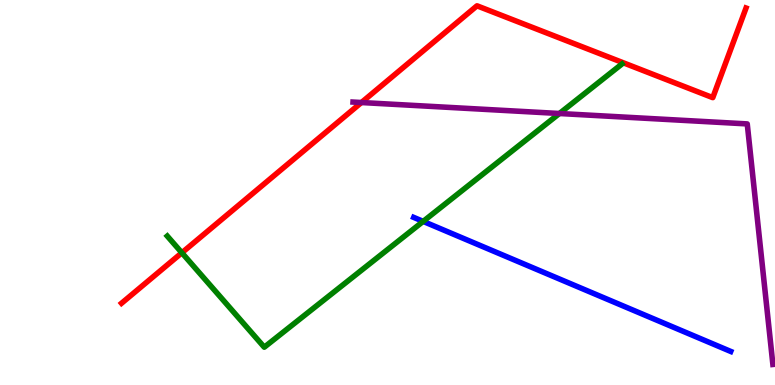[{'lines': ['blue', 'red'], 'intersections': []}, {'lines': ['green', 'red'], 'intersections': [{'x': 2.35, 'y': 3.43}]}, {'lines': ['purple', 'red'], 'intersections': [{'x': 4.66, 'y': 7.34}]}, {'lines': ['blue', 'green'], 'intersections': [{'x': 5.46, 'y': 4.25}]}, {'lines': ['blue', 'purple'], 'intersections': []}, {'lines': ['green', 'purple'], 'intersections': [{'x': 7.22, 'y': 7.05}]}]